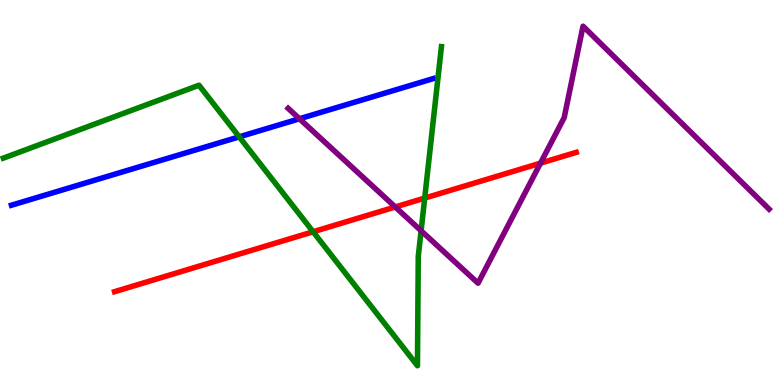[{'lines': ['blue', 'red'], 'intersections': []}, {'lines': ['green', 'red'], 'intersections': [{'x': 4.04, 'y': 3.98}, {'x': 5.48, 'y': 4.85}]}, {'lines': ['purple', 'red'], 'intersections': [{'x': 5.1, 'y': 4.62}, {'x': 6.97, 'y': 5.76}]}, {'lines': ['blue', 'green'], 'intersections': [{'x': 3.09, 'y': 6.45}]}, {'lines': ['blue', 'purple'], 'intersections': [{'x': 3.86, 'y': 6.92}]}, {'lines': ['green', 'purple'], 'intersections': [{'x': 5.43, 'y': 4.01}]}]